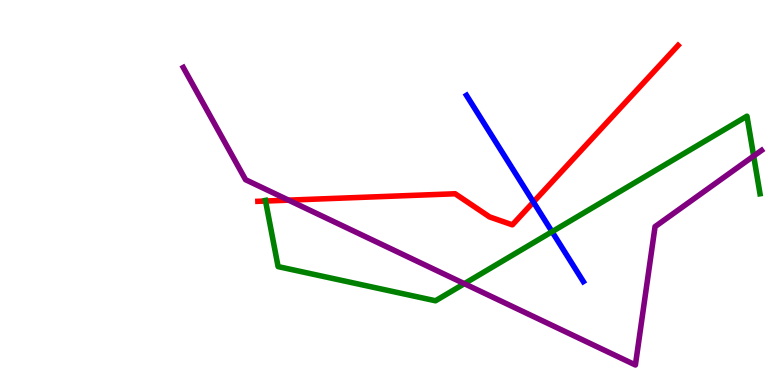[{'lines': ['blue', 'red'], 'intersections': [{'x': 6.88, 'y': 4.75}]}, {'lines': ['green', 'red'], 'intersections': [{'x': 3.43, 'y': 4.78}]}, {'lines': ['purple', 'red'], 'intersections': [{'x': 3.72, 'y': 4.8}]}, {'lines': ['blue', 'green'], 'intersections': [{'x': 7.12, 'y': 3.98}]}, {'lines': ['blue', 'purple'], 'intersections': []}, {'lines': ['green', 'purple'], 'intersections': [{'x': 5.99, 'y': 2.63}, {'x': 9.72, 'y': 5.95}]}]